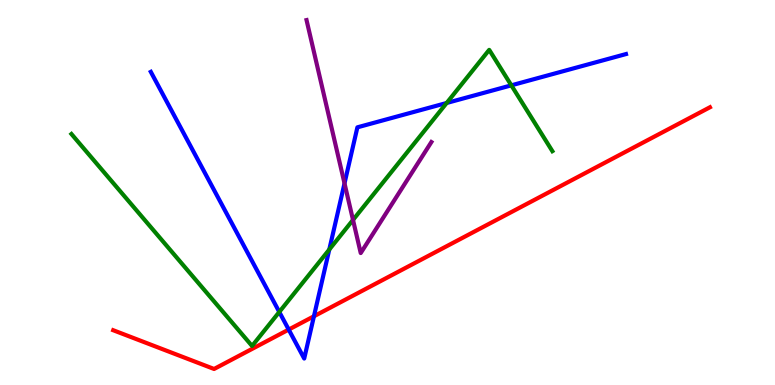[{'lines': ['blue', 'red'], 'intersections': [{'x': 3.73, 'y': 1.44}, {'x': 4.05, 'y': 1.79}]}, {'lines': ['green', 'red'], 'intersections': []}, {'lines': ['purple', 'red'], 'intersections': []}, {'lines': ['blue', 'green'], 'intersections': [{'x': 3.6, 'y': 1.9}, {'x': 4.25, 'y': 3.52}, {'x': 5.76, 'y': 7.33}, {'x': 6.6, 'y': 7.78}]}, {'lines': ['blue', 'purple'], 'intersections': [{'x': 4.45, 'y': 5.24}]}, {'lines': ['green', 'purple'], 'intersections': [{'x': 4.55, 'y': 4.29}]}]